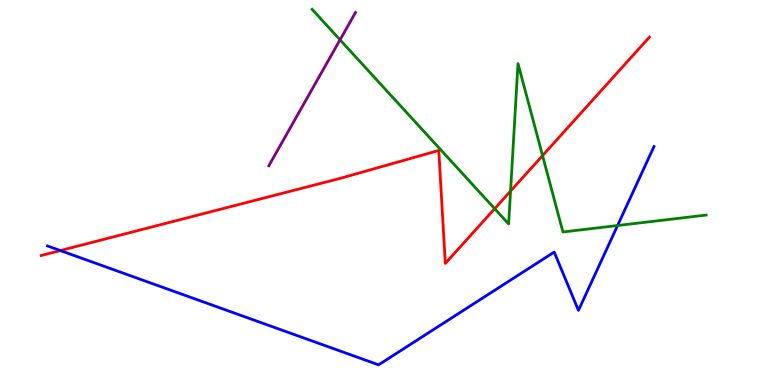[{'lines': ['blue', 'red'], 'intersections': [{'x': 0.779, 'y': 3.49}]}, {'lines': ['green', 'red'], 'intersections': [{'x': 6.38, 'y': 4.58}, {'x': 6.59, 'y': 5.04}, {'x': 7.0, 'y': 5.96}]}, {'lines': ['purple', 'red'], 'intersections': []}, {'lines': ['blue', 'green'], 'intersections': [{'x': 7.97, 'y': 4.14}]}, {'lines': ['blue', 'purple'], 'intersections': []}, {'lines': ['green', 'purple'], 'intersections': [{'x': 4.39, 'y': 8.97}]}]